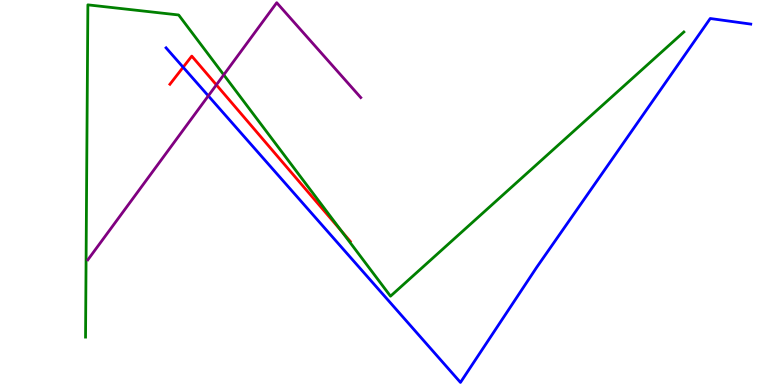[{'lines': ['blue', 'red'], 'intersections': [{'x': 2.36, 'y': 8.25}]}, {'lines': ['green', 'red'], 'intersections': [{'x': 4.41, 'y': 4.0}]}, {'lines': ['purple', 'red'], 'intersections': [{'x': 2.79, 'y': 7.8}]}, {'lines': ['blue', 'green'], 'intersections': []}, {'lines': ['blue', 'purple'], 'intersections': [{'x': 2.69, 'y': 7.51}]}, {'lines': ['green', 'purple'], 'intersections': [{'x': 2.89, 'y': 8.06}]}]